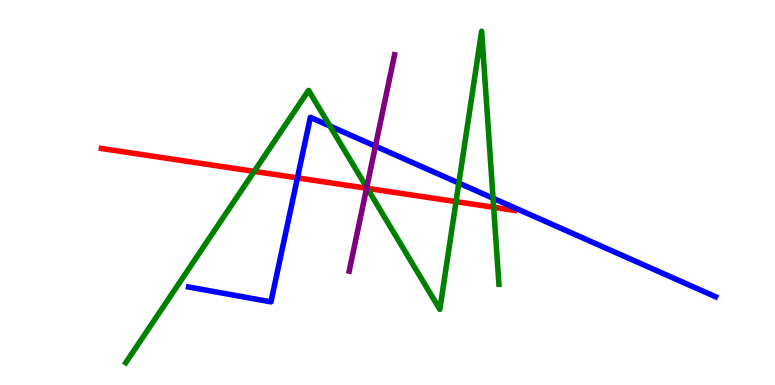[{'lines': ['blue', 'red'], 'intersections': [{'x': 3.84, 'y': 5.38}]}, {'lines': ['green', 'red'], 'intersections': [{'x': 3.28, 'y': 5.55}, {'x': 4.74, 'y': 5.11}, {'x': 5.88, 'y': 4.76}, {'x': 6.37, 'y': 4.62}]}, {'lines': ['purple', 'red'], 'intersections': [{'x': 4.73, 'y': 5.11}]}, {'lines': ['blue', 'green'], 'intersections': [{'x': 4.26, 'y': 6.73}, {'x': 5.92, 'y': 5.24}, {'x': 6.36, 'y': 4.85}]}, {'lines': ['blue', 'purple'], 'intersections': [{'x': 4.84, 'y': 6.2}]}, {'lines': ['green', 'purple'], 'intersections': [{'x': 4.73, 'y': 5.13}]}]